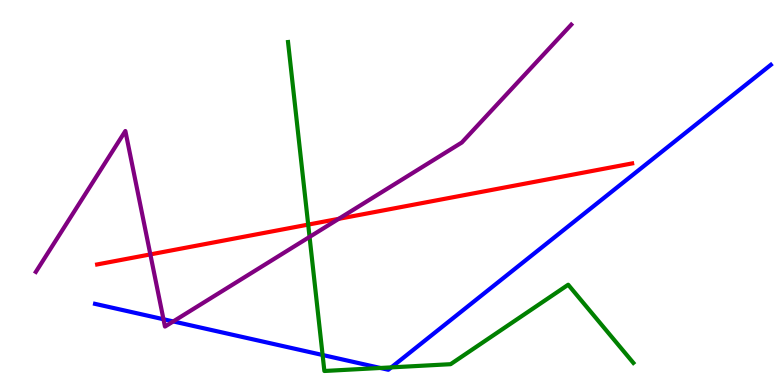[{'lines': ['blue', 'red'], 'intersections': []}, {'lines': ['green', 'red'], 'intersections': [{'x': 3.98, 'y': 4.17}]}, {'lines': ['purple', 'red'], 'intersections': [{'x': 1.94, 'y': 3.39}, {'x': 4.37, 'y': 4.32}]}, {'lines': ['blue', 'green'], 'intersections': [{'x': 4.16, 'y': 0.779}, {'x': 4.91, 'y': 0.442}, {'x': 5.05, 'y': 0.458}]}, {'lines': ['blue', 'purple'], 'intersections': [{'x': 2.11, 'y': 1.71}, {'x': 2.24, 'y': 1.65}]}, {'lines': ['green', 'purple'], 'intersections': [{'x': 3.99, 'y': 3.85}]}]